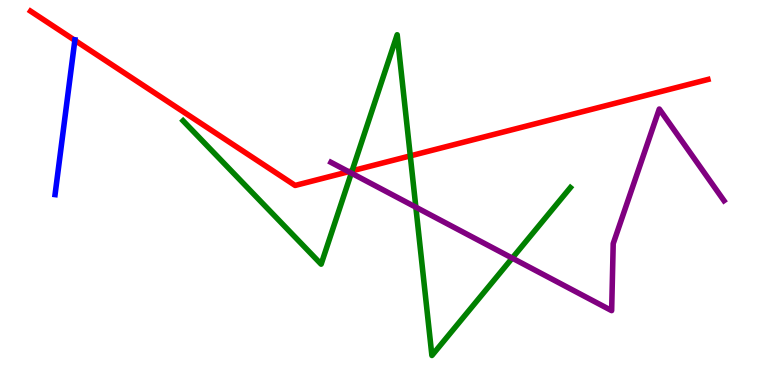[{'lines': ['blue', 'red'], 'intersections': [{'x': 0.966, 'y': 8.95}]}, {'lines': ['green', 'red'], 'intersections': [{'x': 4.54, 'y': 5.56}, {'x': 5.29, 'y': 5.95}]}, {'lines': ['purple', 'red'], 'intersections': [{'x': 4.5, 'y': 5.54}]}, {'lines': ['blue', 'green'], 'intersections': []}, {'lines': ['blue', 'purple'], 'intersections': []}, {'lines': ['green', 'purple'], 'intersections': [{'x': 4.53, 'y': 5.5}, {'x': 5.37, 'y': 4.62}, {'x': 6.61, 'y': 3.3}]}]